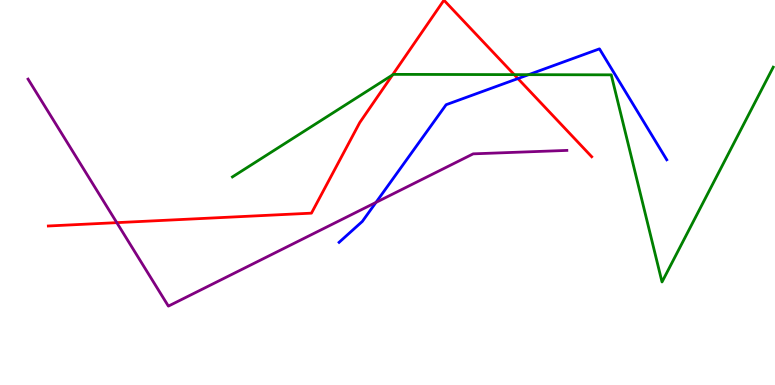[{'lines': ['blue', 'red'], 'intersections': [{'x': 6.68, 'y': 7.96}]}, {'lines': ['green', 'red'], 'intersections': [{'x': 5.06, 'y': 8.05}, {'x': 6.63, 'y': 8.06}]}, {'lines': ['purple', 'red'], 'intersections': [{'x': 1.51, 'y': 4.22}]}, {'lines': ['blue', 'green'], 'intersections': [{'x': 6.82, 'y': 8.06}]}, {'lines': ['blue', 'purple'], 'intersections': [{'x': 4.85, 'y': 4.74}]}, {'lines': ['green', 'purple'], 'intersections': []}]